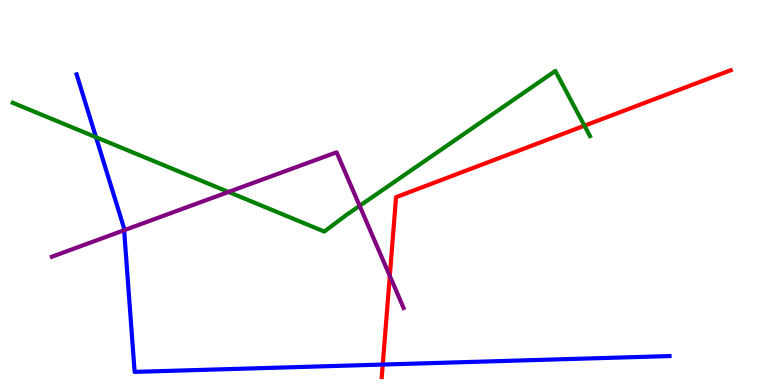[{'lines': ['blue', 'red'], 'intersections': [{'x': 4.94, 'y': 0.531}]}, {'lines': ['green', 'red'], 'intersections': [{'x': 7.54, 'y': 6.73}]}, {'lines': ['purple', 'red'], 'intersections': [{'x': 5.03, 'y': 2.83}]}, {'lines': ['blue', 'green'], 'intersections': [{'x': 1.24, 'y': 6.44}]}, {'lines': ['blue', 'purple'], 'intersections': [{'x': 1.6, 'y': 4.02}]}, {'lines': ['green', 'purple'], 'intersections': [{'x': 2.95, 'y': 5.01}, {'x': 4.64, 'y': 4.65}]}]